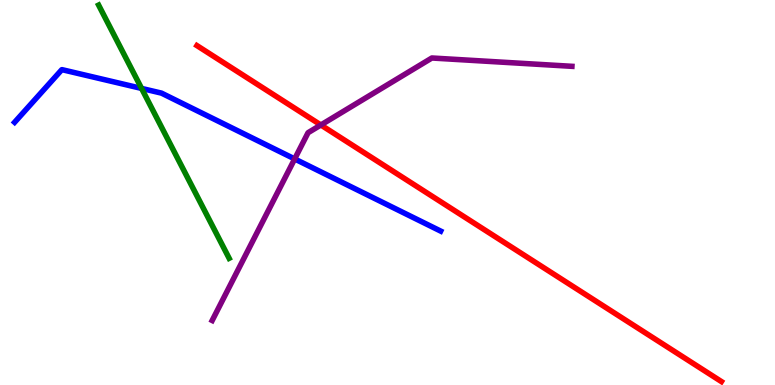[{'lines': ['blue', 'red'], 'intersections': []}, {'lines': ['green', 'red'], 'intersections': []}, {'lines': ['purple', 'red'], 'intersections': [{'x': 4.14, 'y': 6.75}]}, {'lines': ['blue', 'green'], 'intersections': [{'x': 1.83, 'y': 7.7}]}, {'lines': ['blue', 'purple'], 'intersections': [{'x': 3.8, 'y': 5.87}]}, {'lines': ['green', 'purple'], 'intersections': []}]